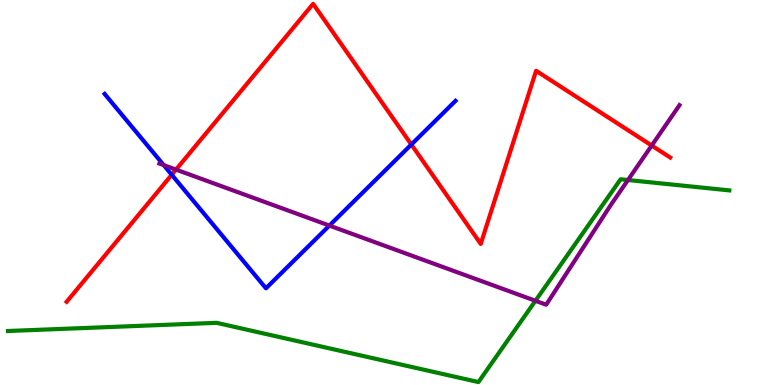[{'lines': ['blue', 'red'], 'intersections': [{'x': 2.22, 'y': 5.46}, {'x': 5.31, 'y': 6.25}]}, {'lines': ['green', 'red'], 'intersections': []}, {'lines': ['purple', 'red'], 'intersections': [{'x': 2.27, 'y': 5.59}, {'x': 8.41, 'y': 6.22}]}, {'lines': ['blue', 'green'], 'intersections': []}, {'lines': ['blue', 'purple'], 'intersections': [{'x': 2.11, 'y': 5.71}, {'x': 4.25, 'y': 4.14}]}, {'lines': ['green', 'purple'], 'intersections': [{'x': 6.91, 'y': 2.19}, {'x': 8.1, 'y': 5.32}]}]